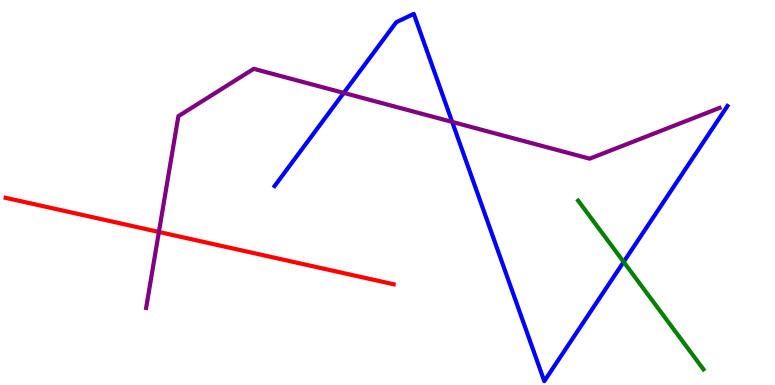[{'lines': ['blue', 'red'], 'intersections': []}, {'lines': ['green', 'red'], 'intersections': []}, {'lines': ['purple', 'red'], 'intersections': [{'x': 2.05, 'y': 3.97}]}, {'lines': ['blue', 'green'], 'intersections': [{'x': 8.05, 'y': 3.2}]}, {'lines': ['blue', 'purple'], 'intersections': [{'x': 4.44, 'y': 7.59}, {'x': 5.83, 'y': 6.83}]}, {'lines': ['green', 'purple'], 'intersections': []}]